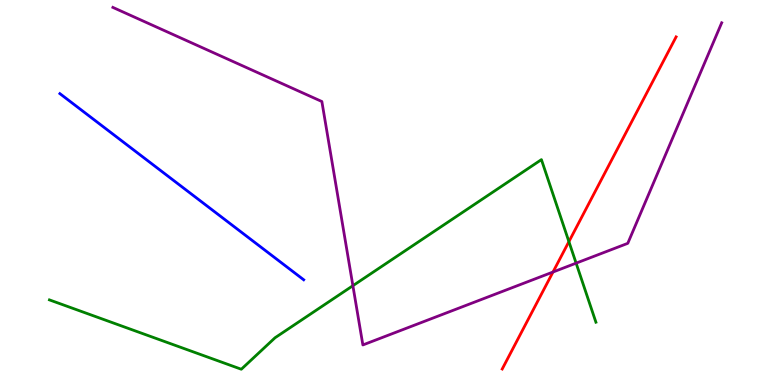[{'lines': ['blue', 'red'], 'intersections': []}, {'lines': ['green', 'red'], 'intersections': [{'x': 7.34, 'y': 3.72}]}, {'lines': ['purple', 'red'], 'intersections': [{'x': 7.14, 'y': 2.93}]}, {'lines': ['blue', 'green'], 'intersections': []}, {'lines': ['blue', 'purple'], 'intersections': []}, {'lines': ['green', 'purple'], 'intersections': [{'x': 4.55, 'y': 2.58}, {'x': 7.43, 'y': 3.16}]}]